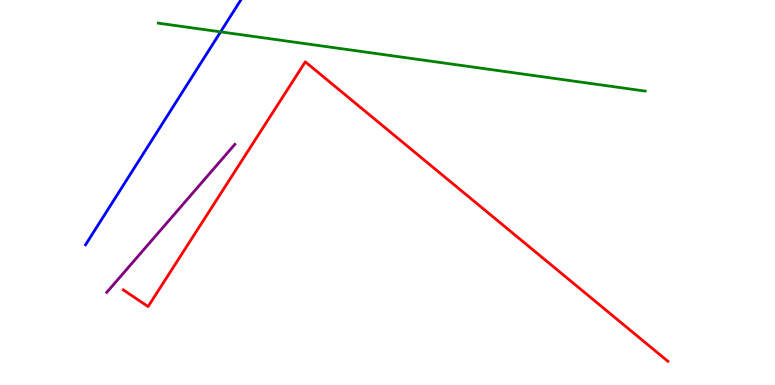[{'lines': ['blue', 'red'], 'intersections': []}, {'lines': ['green', 'red'], 'intersections': []}, {'lines': ['purple', 'red'], 'intersections': []}, {'lines': ['blue', 'green'], 'intersections': [{'x': 2.85, 'y': 9.17}]}, {'lines': ['blue', 'purple'], 'intersections': []}, {'lines': ['green', 'purple'], 'intersections': []}]